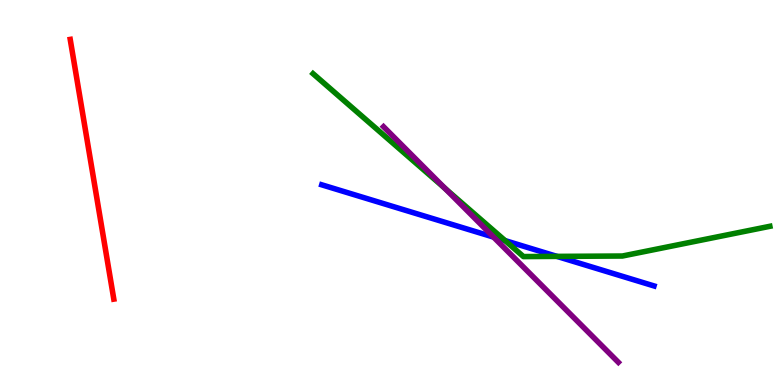[{'lines': ['blue', 'red'], 'intersections': []}, {'lines': ['green', 'red'], 'intersections': []}, {'lines': ['purple', 'red'], 'intersections': []}, {'lines': ['blue', 'green'], 'intersections': [{'x': 6.52, 'y': 3.75}, {'x': 7.19, 'y': 3.34}]}, {'lines': ['blue', 'purple'], 'intersections': [{'x': 6.37, 'y': 3.84}]}, {'lines': ['green', 'purple'], 'intersections': [{'x': 5.74, 'y': 5.11}]}]